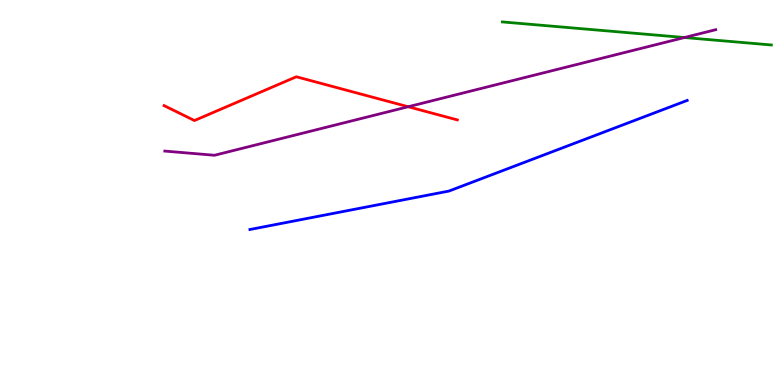[{'lines': ['blue', 'red'], 'intersections': []}, {'lines': ['green', 'red'], 'intersections': []}, {'lines': ['purple', 'red'], 'intersections': [{'x': 5.27, 'y': 7.23}]}, {'lines': ['blue', 'green'], 'intersections': []}, {'lines': ['blue', 'purple'], 'intersections': []}, {'lines': ['green', 'purple'], 'intersections': [{'x': 8.83, 'y': 9.03}]}]